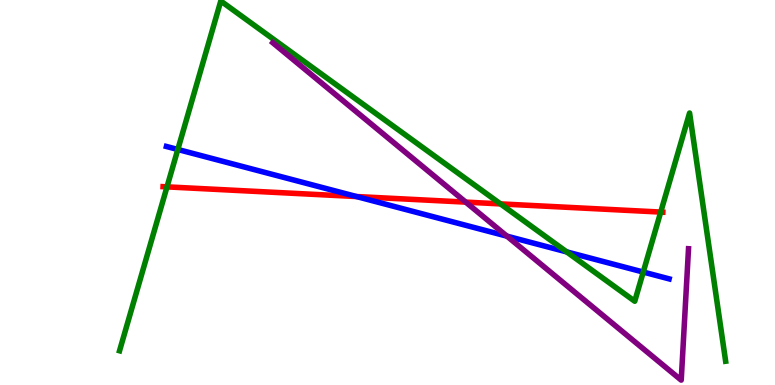[{'lines': ['blue', 'red'], 'intersections': [{'x': 4.6, 'y': 4.89}]}, {'lines': ['green', 'red'], 'intersections': [{'x': 2.15, 'y': 5.15}, {'x': 6.46, 'y': 4.7}, {'x': 8.53, 'y': 4.49}]}, {'lines': ['purple', 'red'], 'intersections': [{'x': 6.01, 'y': 4.75}]}, {'lines': ['blue', 'green'], 'intersections': [{'x': 2.29, 'y': 6.12}, {'x': 7.31, 'y': 3.46}, {'x': 8.3, 'y': 2.93}]}, {'lines': ['blue', 'purple'], 'intersections': [{'x': 6.54, 'y': 3.87}]}, {'lines': ['green', 'purple'], 'intersections': []}]